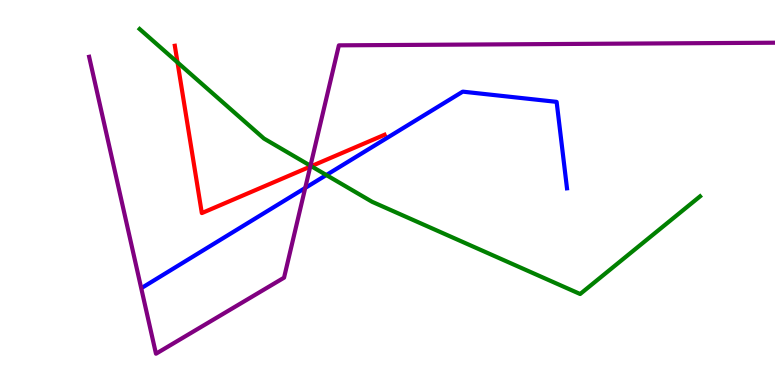[{'lines': ['blue', 'red'], 'intersections': []}, {'lines': ['green', 'red'], 'intersections': [{'x': 2.29, 'y': 8.38}, {'x': 4.02, 'y': 5.68}]}, {'lines': ['purple', 'red'], 'intersections': [{'x': 4.0, 'y': 5.67}]}, {'lines': ['blue', 'green'], 'intersections': [{'x': 4.21, 'y': 5.45}]}, {'lines': ['blue', 'purple'], 'intersections': [{'x': 3.94, 'y': 5.12}]}, {'lines': ['green', 'purple'], 'intersections': [{'x': 4.01, 'y': 5.69}]}]